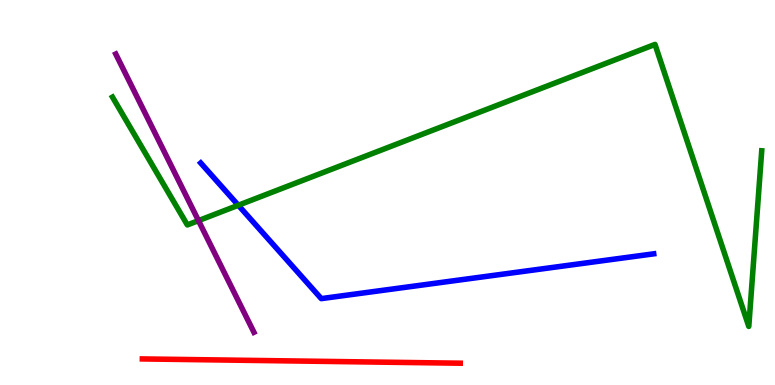[{'lines': ['blue', 'red'], 'intersections': []}, {'lines': ['green', 'red'], 'intersections': []}, {'lines': ['purple', 'red'], 'intersections': []}, {'lines': ['blue', 'green'], 'intersections': [{'x': 3.07, 'y': 4.67}]}, {'lines': ['blue', 'purple'], 'intersections': []}, {'lines': ['green', 'purple'], 'intersections': [{'x': 2.56, 'y': 4.27}]}]